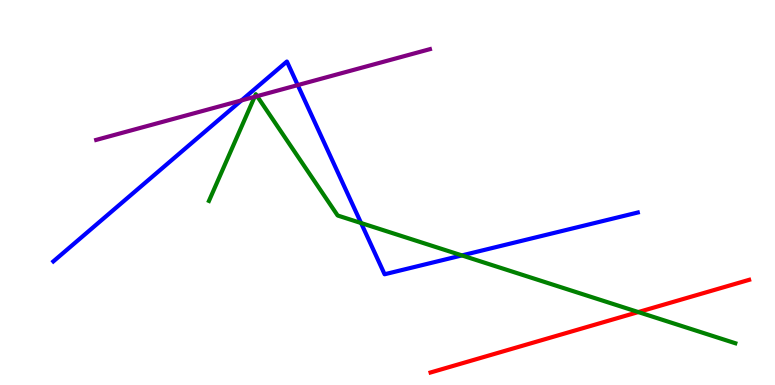[{'lines': ['blue', 'red'], 'intersections': []}, {'lines': ['green', 'red'], 'intersections': [{'x': 8.24, 'y': 1.89}]}, {'lines': ['purple', 'red'], 'intersections': []}, {'lines': ['blue', 'green'], 'intersections': [{'x': 4.66, 'y': 4.21}, {'x': 5.96, 'y': 3.37}]}, {'lines': ['blue', 'purple'], 'intersections': [{'x': 3.12, 'y': 7.39}, {'x': 3.84, 'y': 7.79}]}, {'lines': ['green', 'purple'], 'intersections': [{'x': 3.29, 'y': 7.49}, {'x': 3.32, 'y': 7.5}]}]